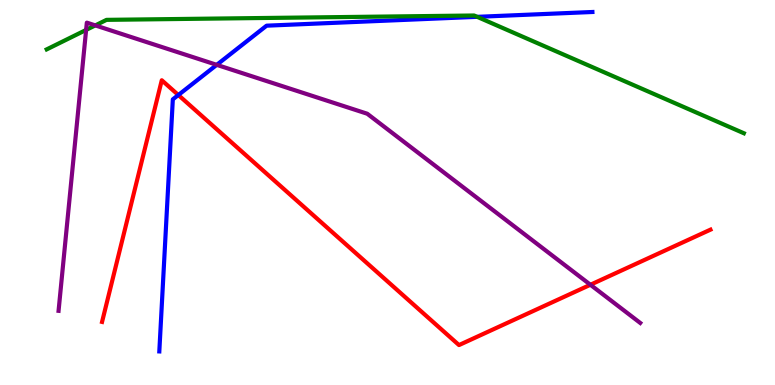[{'lines': ['blue', 'red'], 'intersections': [{'x': 2.3, 'y': 7.53}]}, {'lines': ['green', 'red'], 'intersections': []}, {'lines': ['purple', 'red'], 'intersections': [{'x': 7.62, 'y': 2.6}]}, {'lines': ['blue', 'green'], 'intersections': [{'x': 6.16, 'y': 9.56}]}, {'lines': ['blue', 'purple'], 'intersections': [{'x': 2.8, 'y': 8.32}]}, {'lines': ['green', 'purple'], 'intersections': [{'x': 1.11, 'y': 9.22}, {'x': 1.23, 'y': 9.34}]}]